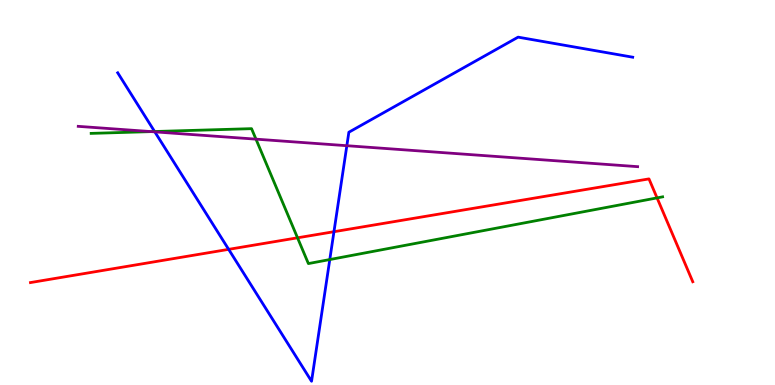[{'lines': ['blue', 'red'], 'intersections': [{'x': 2.95, 'y': 3.52}, {'x': 4.31, 'y': 3.98}]}, {'lines': ['green', 'red'], 'intersections': [{'x': 3.84, 'y': 3.82}, {'x': 8.48, 'y': 4.86}]}, {'lines': ['purple', 'red'], 'intersections': []}, {'lines': ['blue', 'green'], 'intersections': [{'x': 1.99, 'y': 6.58}, {'x': 4.26, 'y': 3.26}]}, {'lines': ['blue', 'purple'], 'intersections': [{'x': 2.0, 'y': 6.57}, {'x': 4.48, 'y': 6.22}]}, {'lines': ['green', 'purple'], 'intersections': [{'x': 1.95, 'y': 6.58}, {'x': 3.3, 'y': 6.39}]}]